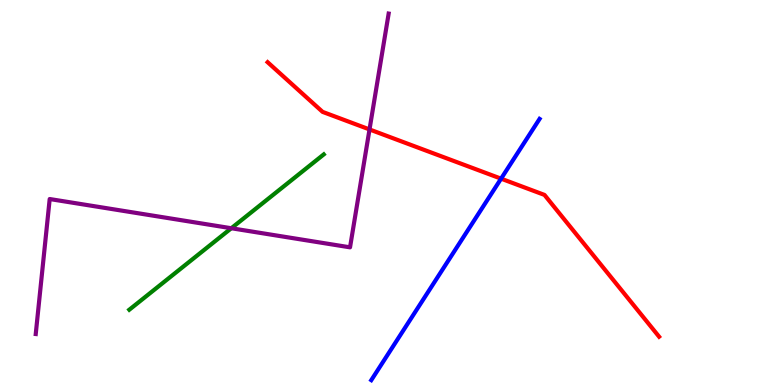[{'lines': ['blue', 'red'], 'intersections': [{'x': 6.47, 'y': 5.36}]}, {'lines': ['green', 'red'], 'intersections': []}, {'lines': ['purple', 'red'], 'intersections': [{'x': 4.77, 'y': 6.64}]}, {'lines': ['blue', 'green'], 'intersections': []}, {'lines': ['blue', 'purple'], 'intersections': []}, {'lines': ['green', 'purple'], 'intersections': [{'x': 2.98, 'y': 4.07}]}]